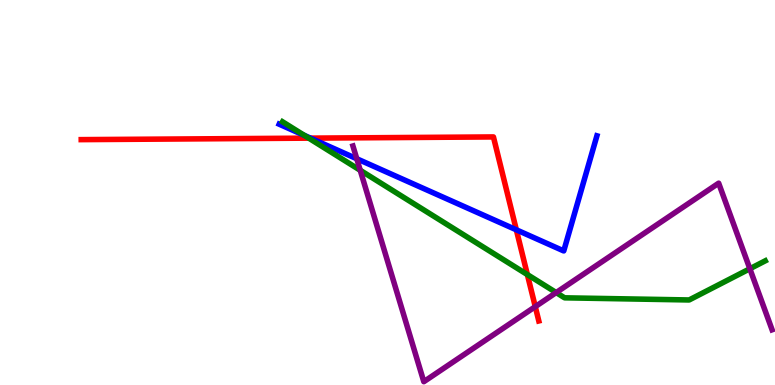[{'lines': ['blue', 'red'], 'intersections': [{'x': 4.01, 'y': 6.41}, {'x': 6.66, 'y': 4.03}]}, {'lines': ['green', 'red'], 'intersections': [{'x': 3.98, 'y': 6.41}, {'x': 6.8, 'y': 2.87}]}, {'lines': ['purple', 'red'], 'intersections': [{'x': 6.91, 'y': 2.04}]}, {'lines': ['blue', 'green'], 'intersections': [{'x': 3.93, 'y': 6.48}]}, {'lines': ['blue', 'purple'], 'intersections': [{'x': 4.6, 'y': 5.88}]}, {'lines': ['green', 'purple'], 'intersections': [{'x': 4.65, 'y': 5.58}, {'x': 7.18, 'y': 2.4}, {'x': 9.68, 'y': 3.02}]}]